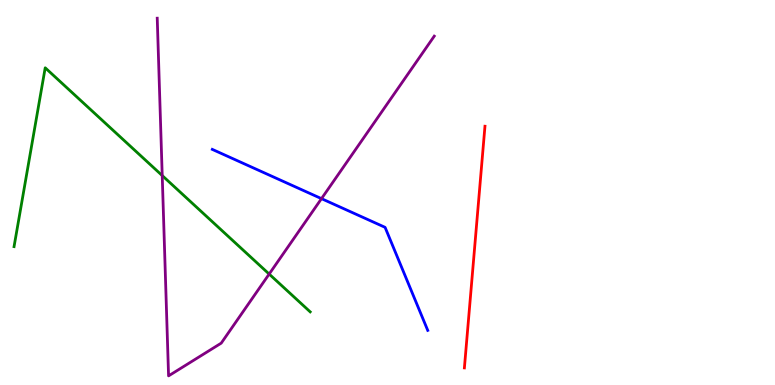[{'lines': ['blue', 'red'], 'intersections': []}, {'lines': ['green', 'red'], 'intersections': []}, {'lines': ['purple', 'red'], 'intersections': []}, {'lines': ['blue', 'green'], 'intersections': []}, {'lines': ['blue', 'purple'], 'intersections': [{'x': 4.15, 'y': 4.84}]}, {'lines': ['green', 'purple'], 'intersections': [{'x': 2.09, 'y': 5.44}, {'x': 3.47, 'y': 2.88}]}]